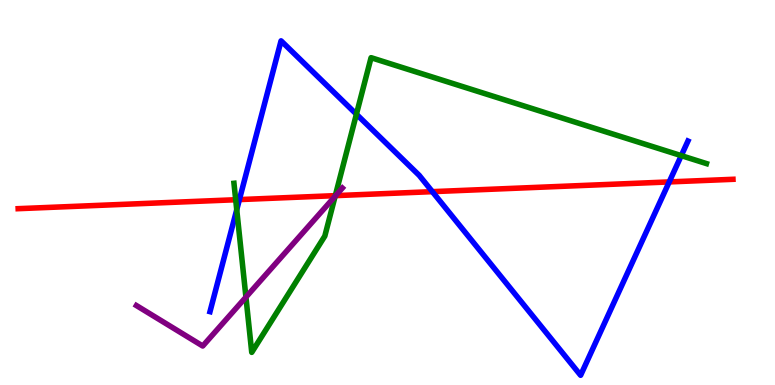[{'lines': ['blue', 'red'], 'intersections': [{'x': 3.09, 'y': 4.82}, {'x': 5.58, 'y': 5.02}, {'x': 8.64, 'y': 5.27}]}, {'lines': ['green', 'red'], 'intersections': [{'x': 3.04, 'y': 4.81}, {'x': 4.33, 'y': 4.92}]}, {'lines': ['purple', 'red'], 'intersections': [{'x': 4.33, 'y': 4.92}]}, {'lines': ['blue', 'green'], 'intersections': [{'x': 3.05, 'y': 4.55}, {'x': 4.6, 'y': 7.03}, {'x': 8.79, 'y': 5.96}]}, {'lines': ['blue', 'purple'], 'intersections': []}, {'lines': ['green', 'purple'], 'intersections': [{'x': 3.17, 'y': 2.28}, {'x': 4.32, 'y': 4.9}]}]